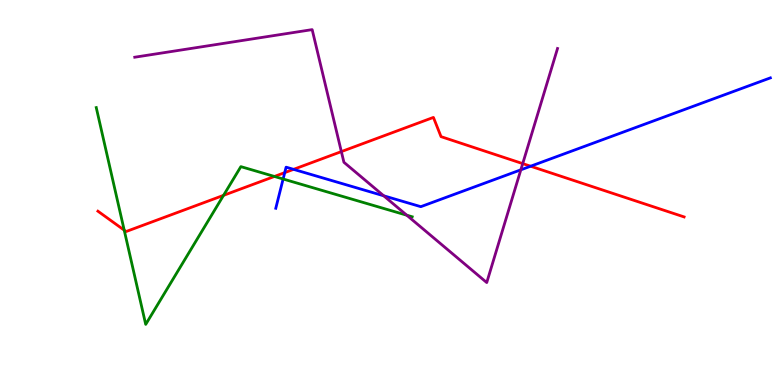[{'lines': ['blue', 'red'], 'intersections': [{'x': 3.67, 'y': 5.52}, {'x': 3.79, 'y': 5.6}, {'x': 6.85, 'y': 5.68}]}, {'lines': ['green', 'red'], 'intersections': [{'x': 1.6, 'y': 4.02}, {'x': 2.88, 'y': 4.93}, {'x': 3.54, 'y': 5.42}]}, {'lines': ['purple', 'red'], 'intersections': [{'x': 4.4, 'y': 6.06}, {'x': 6.74, 'y': 5.75}]}, {'lines': ['blue', 'green'], 'intersections': [{'x': 3.65, 'y': 5.35}]}, {'lines': ['blue', 'purple'], 'intersections': [{'x': 4.95, 'y': 4.91}, {'x': 6.72, 'y': 5.59}]}, {'lines': ['green', 'purple'], 'intersections': [{'x': 5.25, 'y': 4.41}]}]